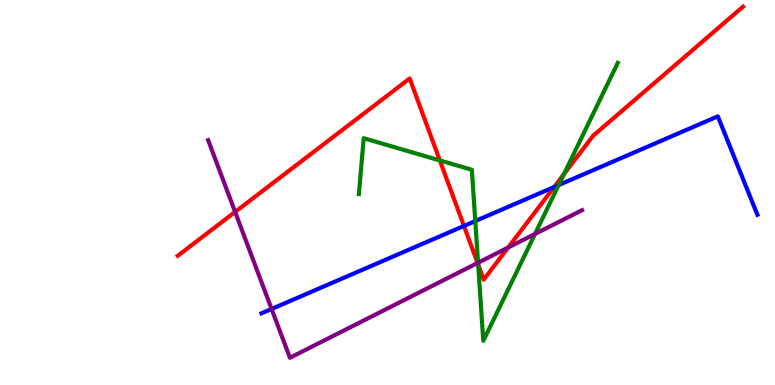[{'lines': ['blue', 'red'], 'intersections': [{'x': 5.99, 'y': 4.13}, {'x': 7.15, 'y': 5.14}]}, {'lines': ['green', 'red'], 'intersections': [{'x': 5.68, 'y': 5.83}, {'x': 6.17, 'y': 3.13}, {'x': 7.28, 'y': 5.48}]}, {'lines': ['purple', 'red'], 'intersections': [{'x': 3.03, 'y': 4.5}, {'x': 6.16, 'y': 3.17}, {'x': 6.56, 'y': 3.57}]}, {'lines': ['blue', 'green'], 'intersections': [{'x': 6.13, 'y': 4.26}, {'x': 7.21, 'y': 5.19}]}, {'lines': ['blue', 'purple'], 'intersections': [{'x': 3.5, 'y': 1.97}]}, {'lines': ['green', 'purple'], 'intersections': [{'x': 6.17, 'y': 3.18}, {'x': 6.9, 'y': 3.92}]}]